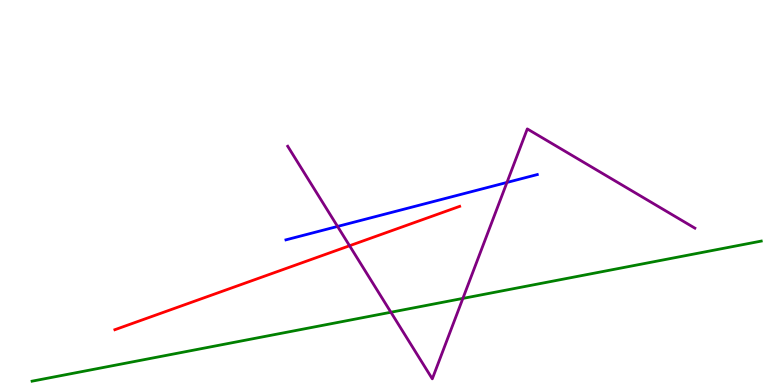[{'lines': ['blue', 'red'], 'intersections': []}, {'lines': ['green', 'red'], 'intersections': []}, {'lines': ['purple', 'red'], 'intersections': [{'x': 4.51, 'y': 3.62}]}, {'lines': ['blue', 'green'], 'intersections': []}, {'lines': ['blue', 'purple'], 'intersections': [{'x': 4.36, 'y': 4.12}, {'x': 6.54, 'y': 5.26}]}, {'lines': ['green', 'purple'], 'intersections': [{'x': 5.04, 'y': 1.89}, {'x': 5.97, 'y': 2.25}]}]